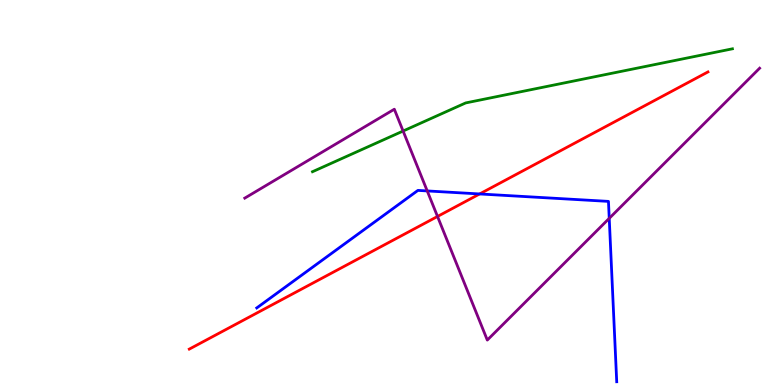[{'lines': ['blue', 'red'], 'intersections': [{'x': 6.19, 'y': 4.96}]}, {'lines': ['green', 'red'], 'intersections': []}, {'lines': ['purple', 'red'], 'intersections': [{'x': 5.65, 'y': 4.38}]}, {'lines': ['blue', 'green'], 'intersections': []}, {'lines': ['blue', 'purple'], 'intersections': [{'x': 5.51, 'y': 5.04}, {'x': 7.86, 'y': 4.33}]}, {'lines': ['green', 'purple'], 'intersections': [{'x': 5.2, 'y': 6.6}]}]